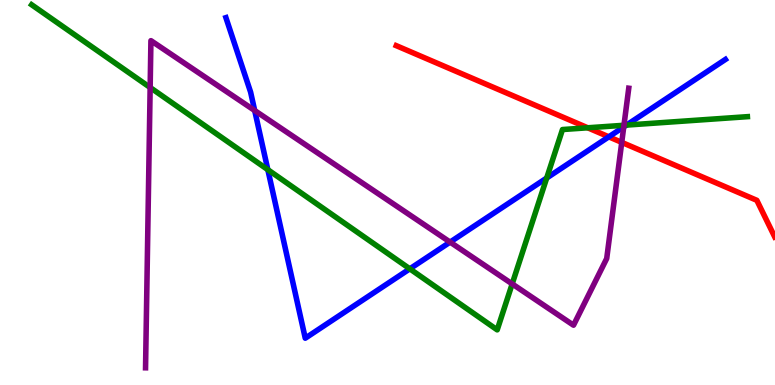[{'lines': ['blue', 'red'], 'intersections': [{'x': 7.86, 'y': 6.45}]}, {'lines': ['green', 'red'], 'intersections': [{'x': 7.58, 'y': 6.68}]}, {'lines': ['purple', 'red'], 'intersections': [{'x': 8.02, 'y': 6.3}]}, {'lines': ['blue', 'green'], 'intersections': [{'x': 3.46, 'y': 5.59}, {'x': 5.29, 'y': 3.02}, {'x': 7.05, 'y': 5.38}, {'x': 8.08, 'y': 6.75}]}, {'lines': ['blue', 'purple'], 'intersections': [{'x': 3.29, 'y': 7.13}, {'x': 5.81, 'y': 3.71}, {'x': 8.05, 'y': 6.7}]}, {'lines': ['green', 'purple'], 'intersections': [{'x': 1.94, 'y': 7.73}, {'x': 6.61, 'y': 2.63}, {'x': 8.05, 'y': 6.75}]}]